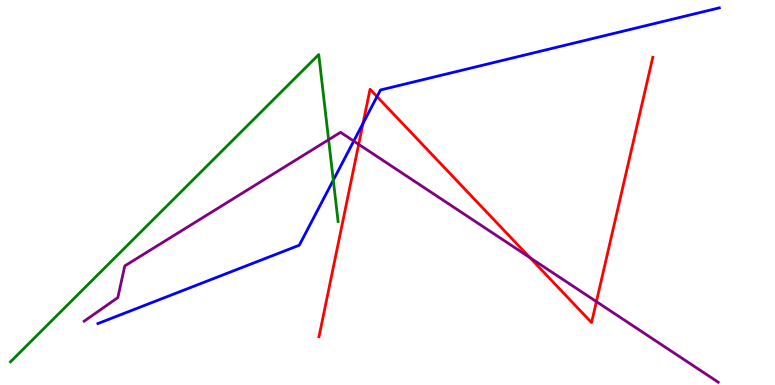[{'lines': ['blue', 'red'], 'intersections': [{'x': 4.68, 'y': 6.8}, {'x': 4.86, 'y': 7.49}]}, {'lines': ['green', 'red'], 'intersections': []}, {'lines': ['purple', 'red'], 'intersections': [{'x': 4.63, 'y': 6.25}, {'x': 6.84, 'y': 3.31}, {'x': 7.7, 'y': 2.17}]}, {'lines': ['blue', 'green'], 'intersections': [{'x': 4.3, 'y': 5.32}]}, {'lines': ['blue', 'purple'], 'intersections': [{'x': 4.56, 'y': 6.34}]}, {'lines': ['green', 'purple'], 'intersections': [{'x': 4.24, 'y': 6.37}]}]